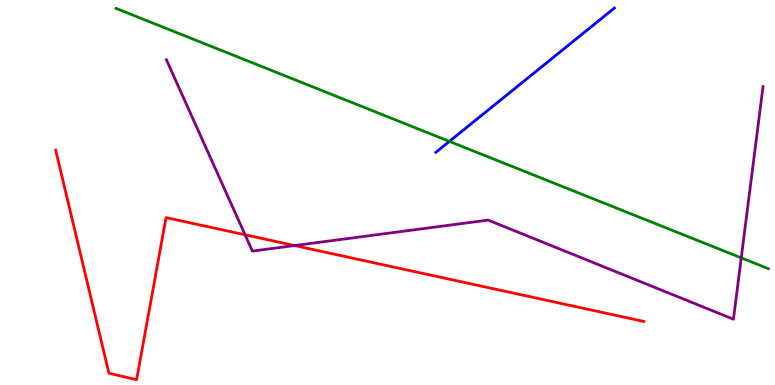[{'lines': ['blue', 'red'], 'intersections': []}, {'lines': ['green', 'red'], 'intersections': []}, {'lines': ['purple', 'red'], 'intersections': [{'x': 3.16, 'y': 3.9}, {'x': 3.8, 'y': 3.62}]}, {'lines': ['blue', 'green'], 'intersections': [{'x': 5.8, 'y': 6.33}]}, {'lines': ['blue', 'purple'], 'intersections': []}, {'lines': ['green', 'purple'], 'intersections': [{'x': 9.56, 'y': 3.3}]}]